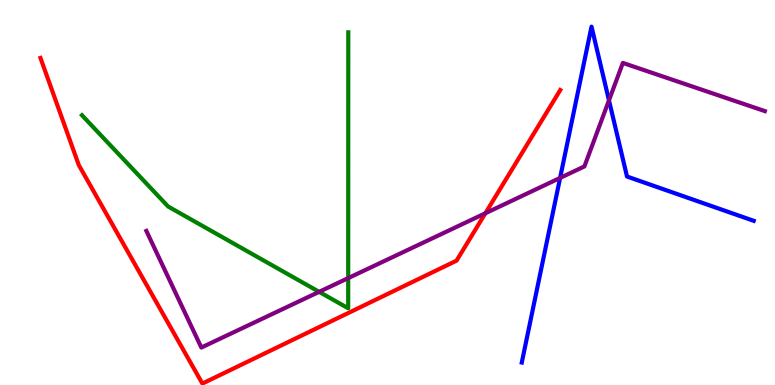[{'lines': ['blue', 'red'], 'intersections': []}, {'lines': ['green', 'red'], 'intersections': []}, {'lines': ['purple', 'red'], 'intersections': [{'x': 6.26, 'y': 4.46}]}, {'lines': ['blue', 'green'], 'intersections': []}, {'lines': ['blue', 'purple'], 'intersections': [{'x': 7.23, 'y': 5.38}, {'x': 7.86, 'y': 7.39}]}, {'lines': ['green', 'purple'], 'intersections': [{'x': 4.12, 'y': 2.42}, {'x': 4.49, 'y': 2.78}]}]